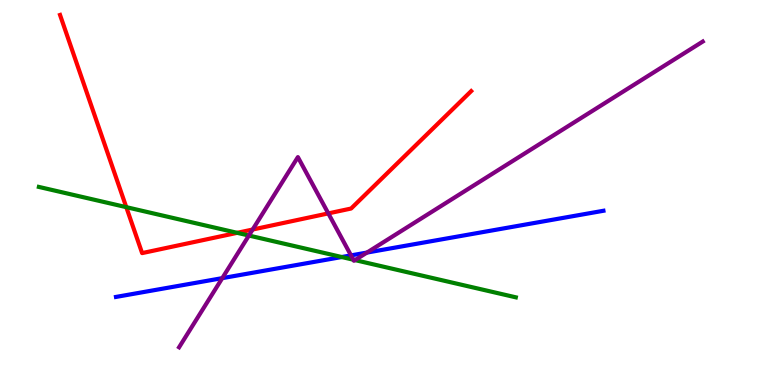[{'lines': ['blue', 'red'], 'intersections': []}, {'lines': ['green', 'red'], 'intersections': [{'x': 1.63, 'y': 4.62}, {'x': 3.06, 'y': 3.95}]}, {'lines': ['purple', 'red'], 'intersections': [{'x': 3.26, 'y': 4.04}, {'x': 4.24, 'y': 4.46}]}, {'lines': ['blue', 'green'], 'intersections': [{'x': 4.41, 'y': 3.32}]}, {'lines': ['blue', 'purple'], 'intersections': [{'x': 2.87, 'y': 2.78}, {'x': 4.53, 'y': 3.37}, {'x': 4.74, 'y': 3.44}]}, {'lines': ['green', 'purple'], 'intersections': [{'x': 3.21, 'y': 3.88}, {'x': 4.56, 'y': 3.25}, {'x': 4.58, 'y': 3.24}]}]